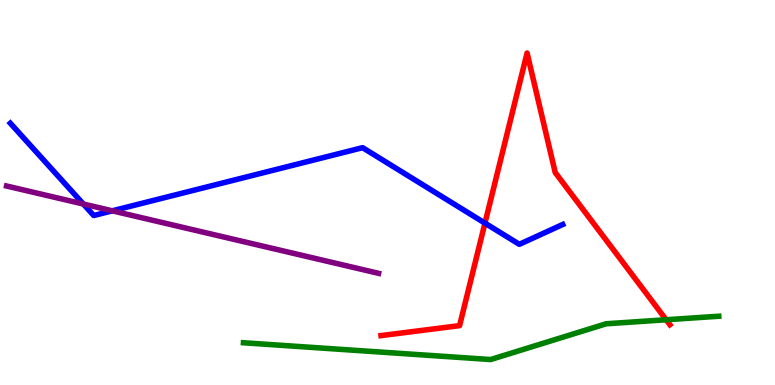[{'lines': ['blue', 'red'], 'intersections': [{'x': 6.26, 'y': 4.2}]}, {'lines': ['green', 'red'], 'intersections': [{'x': 8.6, 'y': 1.69}]}, {'lines': ['purple', 'red'], 'intersections': []}, {'lines': ['blue', 'green'], 'intersections': []}, {'lines': ['blue', 'purple'], 'intersections': [{'x': 1.08, 'y': 4.7}, {'x': 1.45, 'y': 4.52}]}, {'lines': ['green', 'purple'], 'intersections': []}]